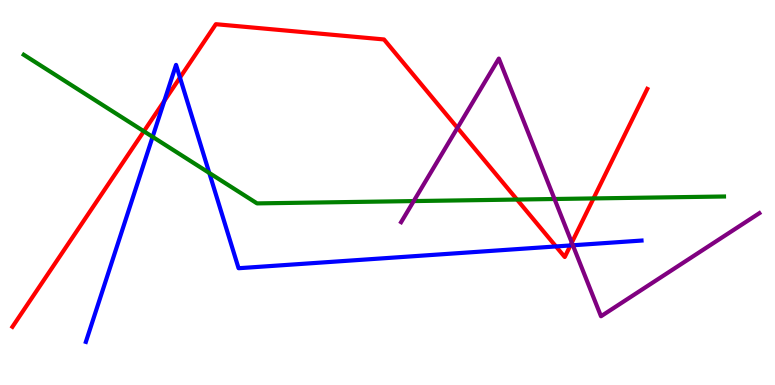[{'lines': ['blue', 'red'], 'intersections': [{'x': 2.12, 'y': 7.38}, {'x': 2.32, 'y': 7.98}, {'x': 7.17, 'y': 3.6}, {'x': 7.36, 'y': 3.62}]}, {'lines': ['green', 'red'], 'intersections': [{'x': 1.86, 'y': 6.59}, {'x': 6.67, 'y': 4.82}, {'x': 7.66, 'y': 4.85}]}, {'lines': ['purple', 'red'], 'intersections': [{'x': 5.9, 'y': 6.68}, {'x': 7.38, 'y': 3.7}]}, {'lines': ['blue', 'green'], 'intersections': [{'x': 1.97, 'y': 6.45}, {'x': 2.7, 'y': 5.51}]}, {'lines': ['blue', 'purple'], 'intersections': [{'x': 7.39, 'y': 3.63}]}, {'lines': ['green', 'purple'], 'intersections': [{'x': 5.34, 'y': 4.78}, {'x': 7.15, 'y': 4.83}]}]